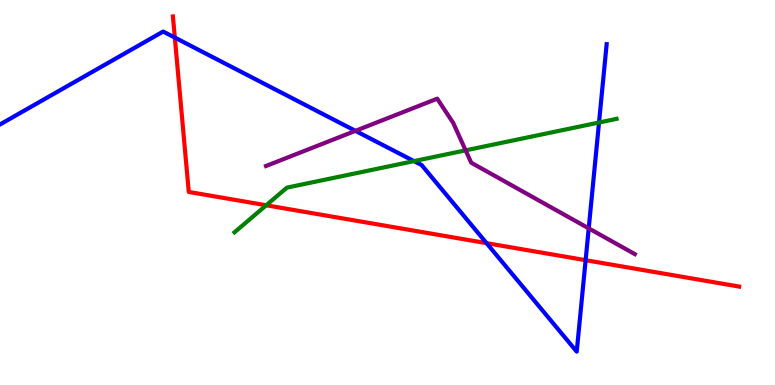[{'lines': ['blue', 'red'], 'intersections': [{'x': 2.26, 'y': 9.02}, {'x': 6.28, 'y': 3.68}, {'x': 7.56, 'y': 3.24}]}, {'lines': ['green', 'red'], 'intersections': [{'x': 3.44, 'y': 4.67}]}, {'lines': ['purple', 'red'], 'intersections': []}, {'lines': ['blue', 'green'], 'intersections': [{'x': 5.34, 'y': 5.82}, {'x': 7.73, 'y': 6.82}]}, {'lines': ['blue', 'purple'], 'intersections': [{'x': 4.59, 'y': 6.6}, {'x': 7.6, 'y': 4.07}]}, {'lines': ['green', 'purple'], 'intersections': [{'x': 6.01, 'y': 6.09}]}]